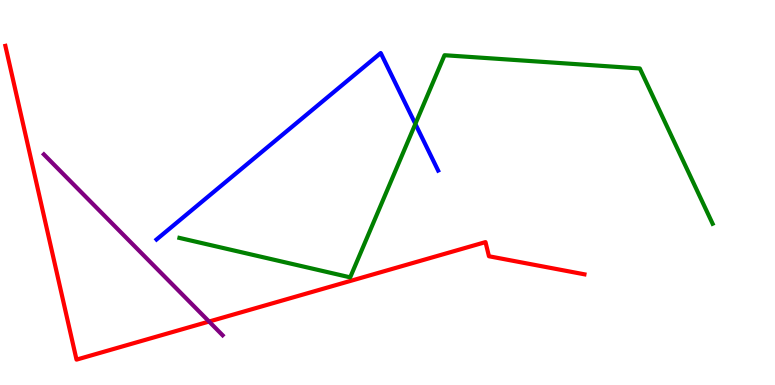[{'lines': ['blue', 'red'], 'intersections': []}, {'lines': ['green', 'red'], 'intersections': []}, {'lines': ['purple', 'red'], 'intersections': [{'x': 2.7, 'y': 1.65}]}, {'lines': ['blue', 'green'], 'intersections': [{'x': 5.36, 'y': 6.78}]}, {'lines': ['blue', 'purple'], 'intersections': []}, {'lines': ['green', 'purple'], 'intersections': []}]